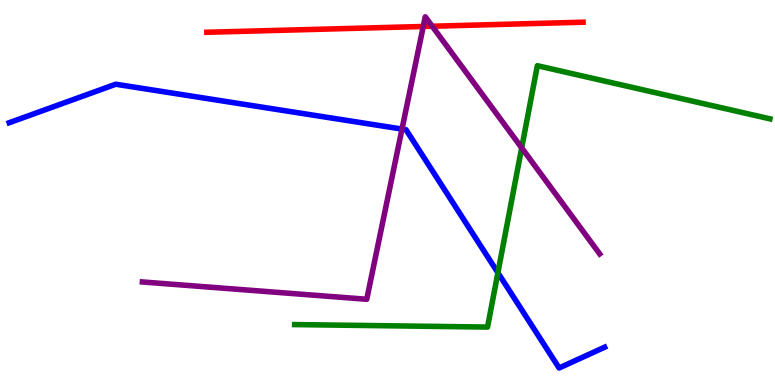[{'lines': ['blue', 'red'], 'intersections': []}, {'lines': ['green', 'red'], 'intersections': []}, {'lines': ['purple', 'red'], 'intersections': [{'x': 5.46, 'y': 9.31}, {'x': 5.58, 'y': 9.32}]}, {'lines': ['blue', 'green'], 'intersections': [{'x': 6.42, 'y': 2.92}]}, {'lines': ['blue', 'purple'], 'intersections': [{'x': 5.19, 'y': 6.65}]}, {'lines': ['green', 'purple'], 'intersections': [{'x': 6.73, 'y': 6.16}]}]